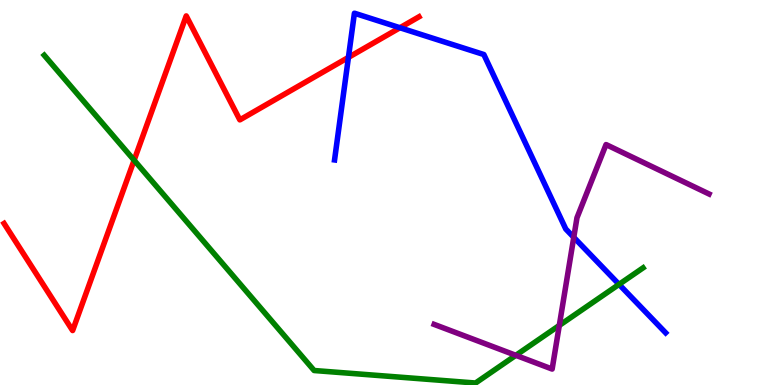[{'lines': ['blue', 'red'], 'intersections': [{'x': 4.5, 'y': 8.51}, {'x': 5.16, 'y': 9.28}]}, {'lines': ['green', 'red'], 'intersections': [{'x': 1.73, 'y': 5.84}]}, {'lines': ['purple', 'red'], 'intersections': []}, {'lines': ['blue', 'green'], 'intersections': [{'x': 7.99, 'y': 2.61}]}, {'lines': ['blue', 'purple'], 'intersections': [{'x': 7.4, 'y': 3.84}]}, {'lines': ['green', 'purple'], 'intersections': [{'x': 6.66, 'y': 0.771}, {'x': 7.22, 'y': 1.55}]}]